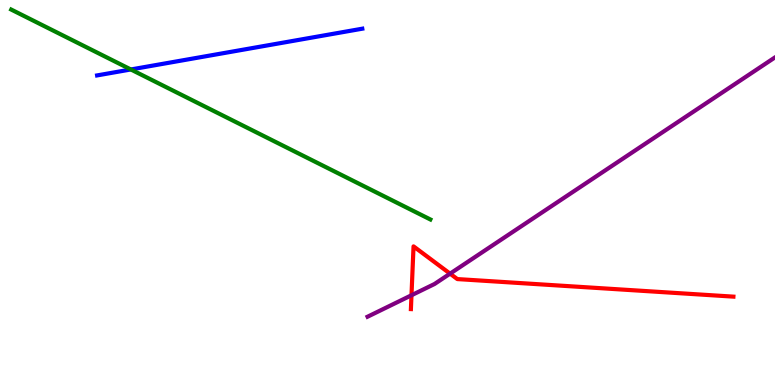[{'lines': ['blue', 'red'], 'intersections': []}, {'lines': ['green', 'red'], 'intersections': []}, {'lines': ['purple', 'red'], 'intersections': [{'x': 5.31, 'y': 2.33}, {'x': 5.81, 'y': 2.89}]}, {'lines': ['blue', 'green'], 'intersections': [{'x': 1.69, 'y': 8.2}]}, {'lines': ['blue', 'purple'], 'intersections': []}, {'lines': ['green', 'purple'], 'intersections': []}]